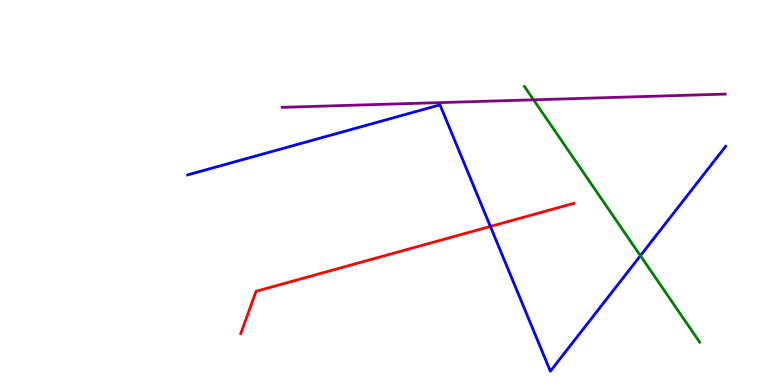[{'lines': ['blue', 'red'], 'intersections': [{'x': 6.33, 'y': 4.12}]}, {'lines': ['green', 'red'], 'intersections': []}, {'lines': ['purple', 'red'], 'intersections': []}, {'lines': ['blue', 'green'], 'intersections': [{'x': 8.26, 'y': 3.36}]}, {'lines': ['blue', 'purple'], 'intersections': []}, {'lines': ['green', 'purple'], 'intersections': [{'x': 6.89, 'y': 7.41}]}]